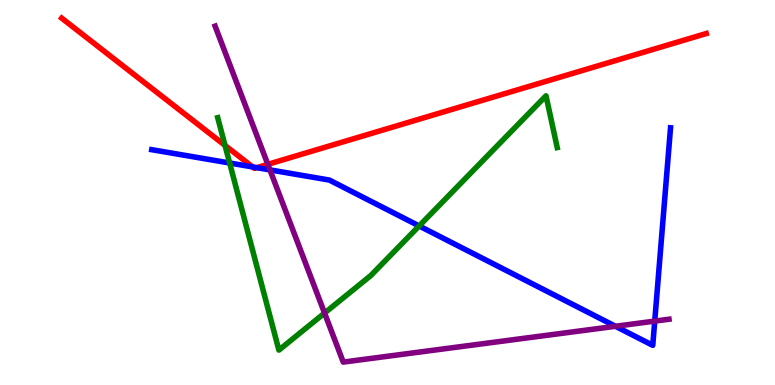[{'lines': ['blue', 'red'], 'intersections': [{'x': 3.26, 'y': 5.66}, {'x': 3.31, 'y': 5.65}]}, {'lines': ['green', 'red'], 'intersections': [{'x': 2.9, 'y': 6.22}]}, {'lines': ['purple', 'red'], 'intersections': [{'x': 3.46, 'y': 5.73}]}, {'lines': ['blue', 'green'], 'intersections': [{'x': 2.96, 'y': 5.77}, {'x': 5.41, 'y': 4.13}]}, {'lines': ['blue', 'purple'], 'intersections': [{'x': 3.48, 'y': 5.59}, {'x': 7.94, 'y': 1.53}, {'x': 8.45, 'y': 1.66}]}, {'lines': ['green', 'purple'], 'intersections': [{'x': 4.19, 'y': 1.87}]}]